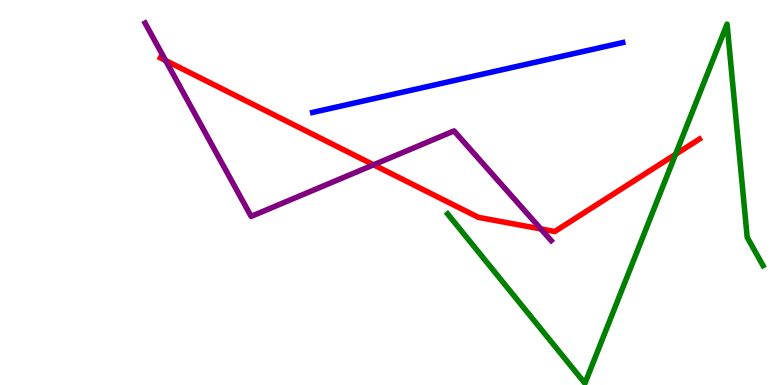[{'lines': ['blue', 'red'], 'intersections': []}, {'lines': ['green', 'red'], 'intersections': [{'x': 8.72, 'y': 5.99}]}, {'lines': ['purple', 'red'], 'intersections': [{'x': 2.14, 'y': 8.43}, {'x': 4.82, 'y': 5.72}, {'x': 6.98, 'y': 4.05}]}, {'lines': ['blue', 'green'], 'intersections': []}, {'lines': ['blue', 'purple'], 'intersections': []}, {'lines': ['green', 'purple'], 'intersections': []}]